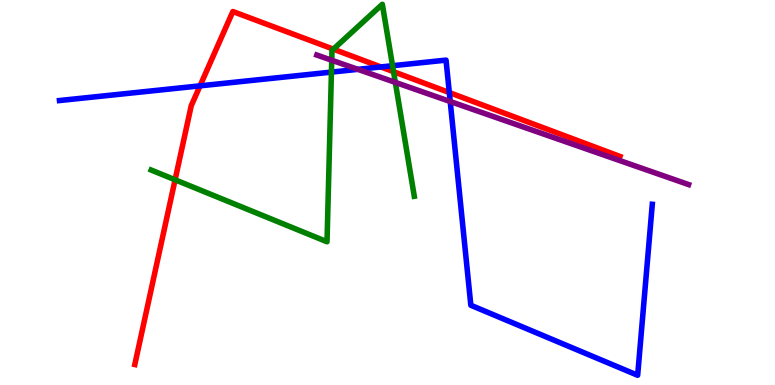[{'lines': ['blue', 'red'], 'intersections': [{'x': 2.58, 'y': 7.77}, {'x': 4.91, 'y': 8.26}, {'x': 5.8, 'y': 7.6}]}, {'lines': ['green', 'red'], 'intersections': [{'x': 2.26, 'y': 5.33}, {'x': 4.3, 'y': 8.72}, {'x': 5.08, 'y': 8.14}]}, {'lines': ['purple', 'red'], 'intersections': []}, {'lines': ['blue', 'green'], 'intersections': [{'x': 4.28, 'y': 8.13}, {'x': 5.07, 'y': 8.29}]}, {'lines': ['blue', 'purple'], 'intersections': [{'x': 4.62, 'y': 8.2}, {'x': 5.81, 'y': 7.36}]}, {'lines': ['green', 'purple'], 'intersections': [{'x': 4.28, 'y': 8.44}, {'x': 5.1, 'y': 7.86}]}]